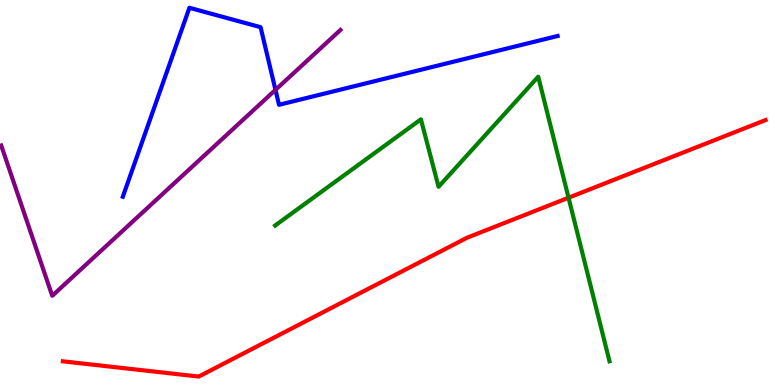[{'lines': ['blue', 'red'], 'intersections': []}, {'lines': ['green', 'red'], 'intersections': [{'x': 7.34, 'y': 4.86}]}, {'lines': ['purple', 'red'], 'intersections': []}, {'lines': ['blue', 'green'], 'intersections': []}, {'lines': ['blue', 'purple'], 'intersections': [{'x': 3.55, 'y': 7.67}]}, {'lines': ['green', 'purple'], 'intersections': []}]